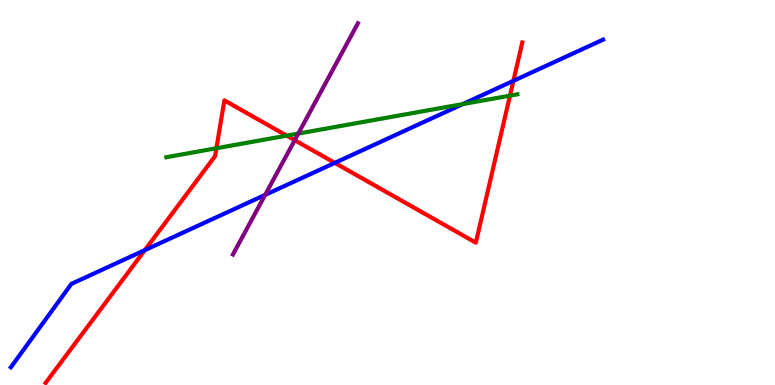[{'lines': ['blue', 'red'], 'intersections': [{'x': 1.87, 'y': 3.5}, {'x': 4.32, 'y': 5.77}, {'x': 6.62, 'y': 7.9}]}, {'lines': ['green', 'red'], 'intersections': [{'x': 2.79, 'y': 6.15}, {'x': 3.7, 'y': 6.48}, {'x': 6.58, 'y': 7.52}]}, {'lines': ['purple', 'red'], 'intersections': [{'x': 3.8, 'y': 6.36}]}, {'lines': ['blue', 'green'], 'intersections': [{'x': 5.97, 'y': 7.3}]}, {'lines': ['blue', 'purple'], 'intersections': [{'x': 3.42, 'y': 4.94}]}, {'lines': ['green', 'purple'], 'intersections': [{'x': 3.85, 'y': 6.53}]}]